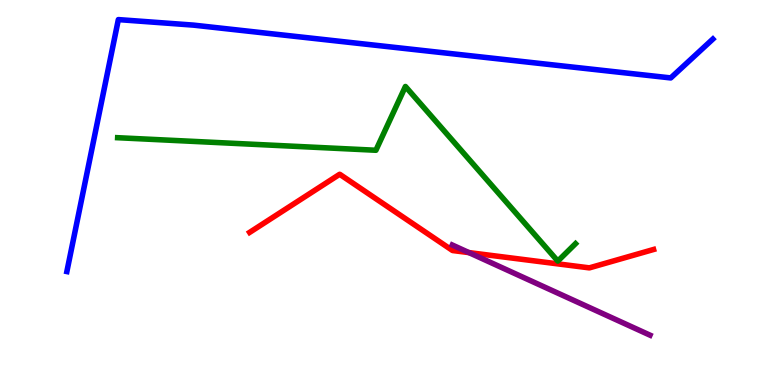[{'lines': ['blue', 'red'], 'intersections': []}, {'lines': ['green', 'red'], 'intersections': []}, {'lines': ['purple', 'red'], 'intersections': [{'x': 6.05, 'y': 3.44}]}, {'lines': ['blue', 'green'], 'intersections': []}, {'lines': ['blue', 'purple'], 'intersections': []}, {'lines': ['green', 'purple'], 'intersections': []}]